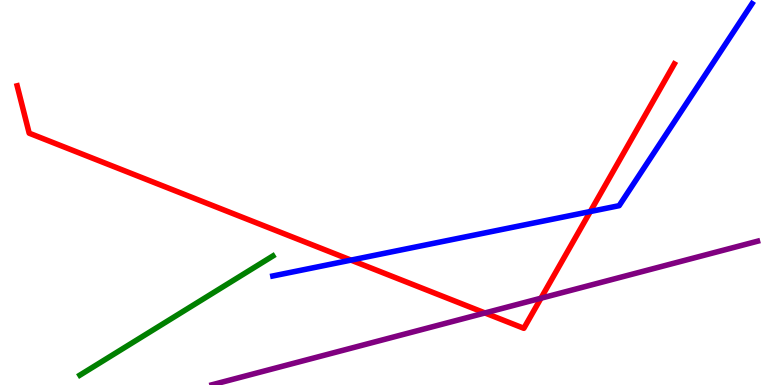[{'lines': ['blue', 'red'], 'intersections': [{'x': 4.53, 'y': 3.24}, {'x': 7.62, 'y': 4.51}]}, {'lines': ['green', 'red'], 'intersections': []}, {'lines': ['purple', 'red'], 'intersections': [{'x': 6.26, 'y': 1.87}, {'x': 6.98, 'y': 2.25}]}, {'lines': ['blue', 'green'], 'intersections': []}, {'lines': ['blue', 'purple'], 'intersections': []}, {'lines': ['green', 'purple'], 'intersections': []}]